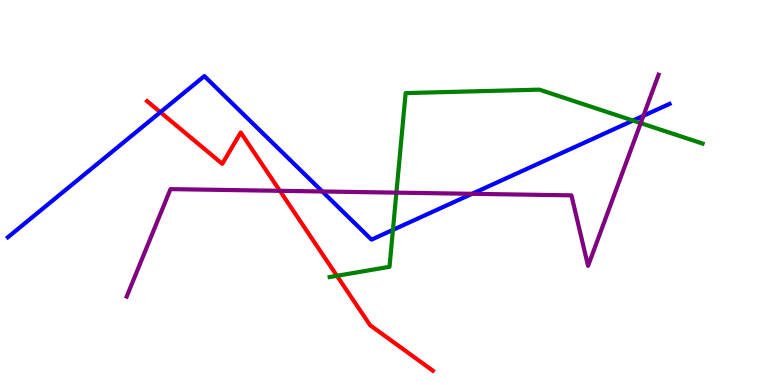[{'lines': ['blue', 'red'], 'intersections': [{'x': 2.07, 'y': 7.09}]}, {'lines': ['green', 'red'], 'intersections': [{'x': 4.35, 'y': 2.84}]}, {'lines': ['purple', 'red'], 'intersections': [{'x': 3.61, 'y': 5.04}]}, {'lines': ['blue', 'green'], 'intersections': [{'x': 5.07, 'y': 4.03}, {'x': 8.17, 'y': 6.87}]}, {'lines': ['blue', 'purple'], 'intersections': [{'x': 4.16, 'y': 5.03}, {'x': 6.09, 'y': 4.97}, {'x': 8.3, 'y': 6.99}]}, {'lines': ['green', 'purple'], 'intersections': [{'x': 5.11, 'y': 5.0}, {'x': 8.27, 'y': 6.8}]}]